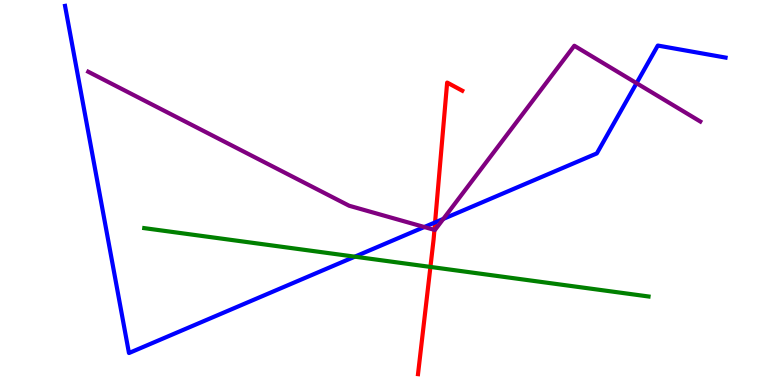[{'lines': ['blue', 'red'], 'intersections': [{'x': 5.61, 'y': 4.22}]}, {'lines': ['green', 'red'], 'intersections': [{'x': 5.55, 'y': 3.07}]}, {'lines': ['purple', 'red'], 'intersections': [{'x': 5.61, 'y': 4.03}]}, {'lines': ['blue', 'green'], 'intersections': [{'x': 4.58, 'y': 3.33}]}, {'lines': ['blue', 'purple'], 'intersections': [{'x': 5.48, 'y': 4.1}, {'x': 5.72, 'y': 4.31}, {'x': 8.21, 'y': 7.84}]}, {'lines': ['green', 'purple'], 'intersections': []}]